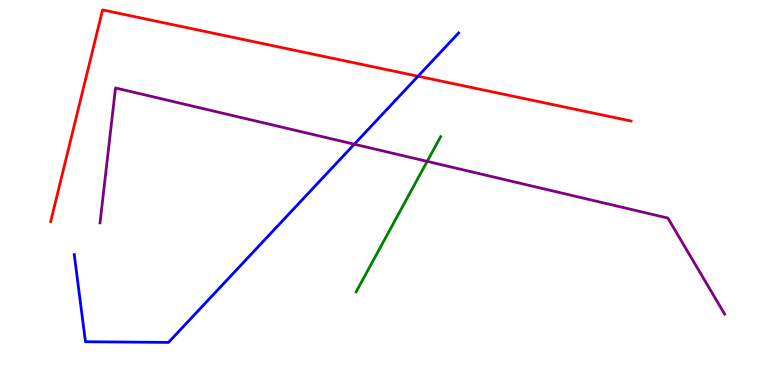[{'lines': ['blue', 'red'], 'intersections': [{'x': 5.39, 'y': 8.02}]}, {'lines': ['green', 'red'], 'intersections': []}, {'lines': ['purple', 'red'], 'intersections': []}, {'lines': ['blue', 'green'], 'intersections': []}, {'lines': ['blue', 'purple'], 'intersections': [{'x': 4.57, 'y': 6.25}]}, {'lines': ['green', 'purple'], 'intersections': [{'x': 5.51, 'y': 5.81}]}]